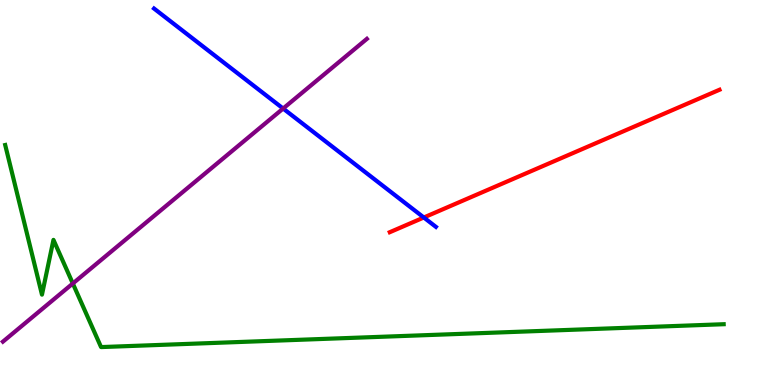[{'lines': ['blue', 'red'], 'intersections': [{'x': 5.47, 'y': 4.35}]}, {'lines': ['green', 'red'], 'intersections': []}, {'lines': ['purple', 'red'], 'intersections': []}, {'lines': ['blue', 'green'], 'intersections': []}, {'lines': ['blue', 'purple'], 'intersections': [{'x': 3.65, 'y': 7.18}]}, {'lines': ['green', 'purple'], 'intersections': [{'x': 0.94, 'y': 2.64}]}]